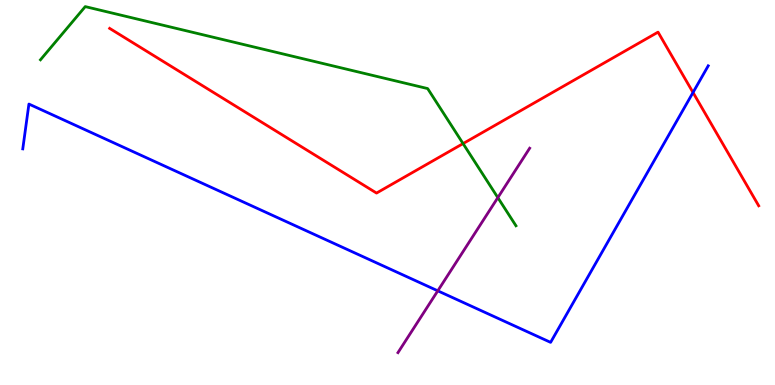[{'lines': ['blue', 'red'], 'intersections': [{'x': 8.94, 'y': 7.6}]}, {'lines': ['green', 'red'], 'intersections': [{'x': 5.98, 'y': 6.27}]}, {'lines': ['purple', 'red'], 'intersections': []}, {'lines': ['blue', 'green'], 'intersections': []}, {'lines': ['blue', 'purple'], 'intersections': [{'x': 5.65, 'y': 2.45}]}, {'lines': ['green', 'purple'], 'intersections': [{'x': 6.42, 'y': 4.87}]}]